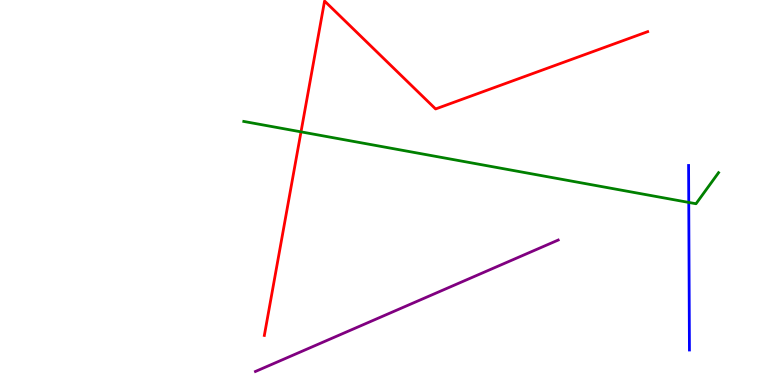[{'lines': ['blue', 'red'], 'intersections': []}, {'lines': ['green', 'red'], 'intersections': [{'x': 3.88, 'y': 6.58}]}, {'lines': ['purple', 'red'], 'intersections': []}, {'lines': ['blue', 'green'], 'intersections': [{'x': 8.89, 'y': 4.74}]}, {'lines': ['blue', 'purple'], 'intersections': []}, {'lines': ['green', 'purple'], 'intersections': []}]